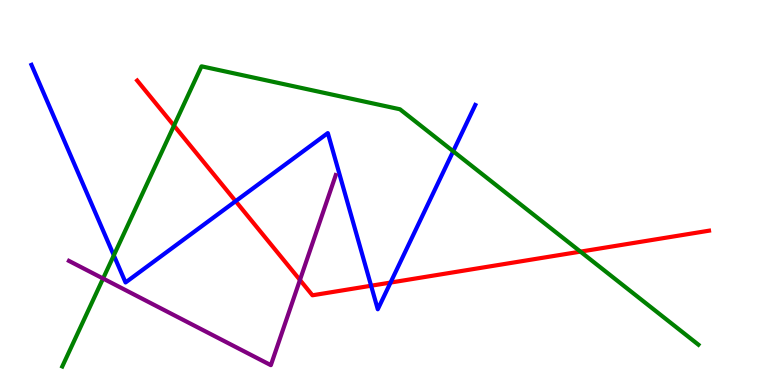[{'lines': ['blue', 'red'], 'intersections': [{'x': 3.04, 'y': 4.77}, {'x': 4.79, 'y': 2.58}, {'x': 5.04, 'y': 2.66}]}, {'lines': ['green', 'red'], 'intersections': [{'x': 2.24, 'y': 6.74}, {'x': 7.49, 'y': 3.46}]}, {'lines': ['purple', 'red'], 'intersections': [{'x': 3.87, 'y': 2.73}]}, {'lines': ['blue', 'green'], 'intersections': [{'x': 1.47, 'y': 3.37}, {'x': 5.85, 'y': 6.07}]}, {'lines': ['blue', 'purple'], 'intersections': []}, {'lines': ['green', 'purple'], 'intersections': [{'x': 1.33, 'y': 2.77}]}]